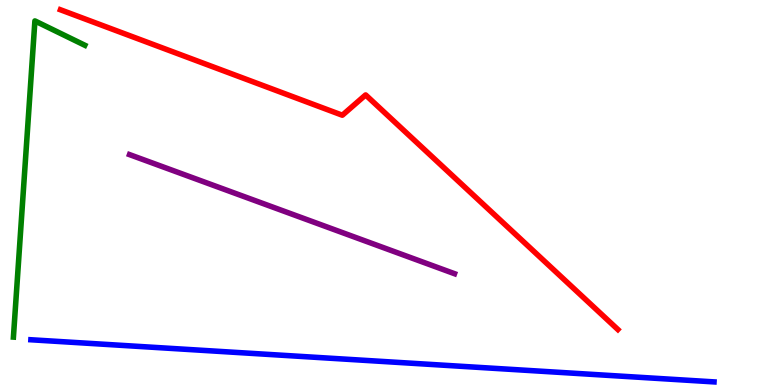[{'lines': ['blue', 'red'], 'intersections': []}, {'lines': ['green', 'red'], 'intersections': []}, {'lines': ['purple', 'red'], 'intersections': []}, {'lines': ['blue', 'green'], 'intersections': []}, {'lines': ['blue', 'purple'], 'intersections': []}, {'lines': ['green', 'purple'], 'intersections': []}]